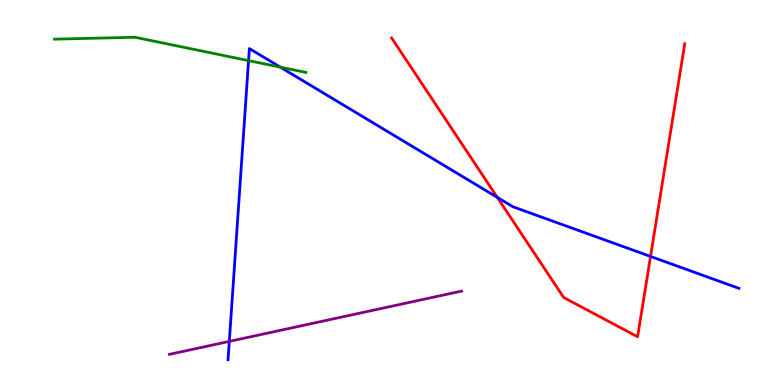[{'lines': ['blue', 'red'], 'intersections': [{'x': 6.42, 'y': 4.87}, {'x': 8.39, 'y': 3.34}]}, {'lines': ['green', 'red'], 'intersections': []}, {'lines': ['purple', 'red'], 'intersections': []}, {'lines': ['blue', 'green'], 'intersections': [{'x': 3.21, 'y': 8.43}, {'x': 3.62, 'y': 8.26}]}, {'lines': ['blue', 'purple'], 'intersections': [{'x': 2.96, 'y': 1.13}]}, {'lines': ['green', 'purple'], 'intersections': []}]